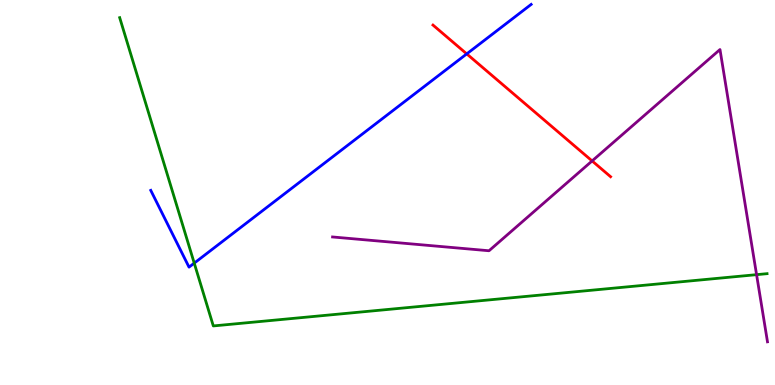[{'lines': ['blue', 'red'], 'intersections': [{'x': 6.02, 'y': 8.6}]}, {'lines': ['green', 'red'], 'intersections': []}, {'lines': ['purple', 'red'], 'intersections': [{'x': 7.64, 'y': 5.82}]}, {'lines': ['blue', 'green'], 'intersections': [{'x': 2.51, 'y': 3.17}]}, {'lines': ['blue', 'purple'], 'intersections': []}, {'lines': ['green', 'purple'], 'intersections': [{'x': 9.76, 'y': 2.87}]}]